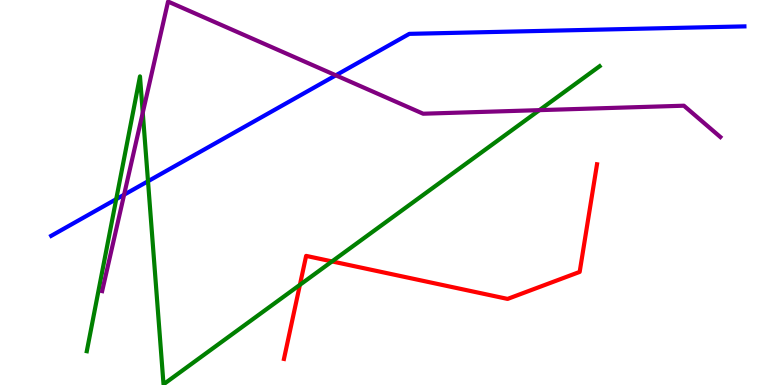[{'lines': ['blue', 'red'], 'intersections': []}, {'lines': ['green', 'red'], 'intersections': [{'x': 3.87, 'y': 2.6}, {'x': 4.28, 'y': 3.21}]}, {'lines': ['purple', 'red'], 'intersections': []}, {'lines': ['blue', 'green'], 'intersections': [{'x': 1.5, 'y': 4.83}, {'x': 1.91, 'y': 5.29}]}, {'lines': ['blue', 'purple'], 'intersections': [{'x': 1.6, 'y': 4.94}, {'x': 4.33, 'y': 8.04}]}, {'lines': ['green', 'purple'], 'intersections': [{'x': 1.84, 'y': 7.07}, {'x': 6.96, 'y': 7.14}]}]